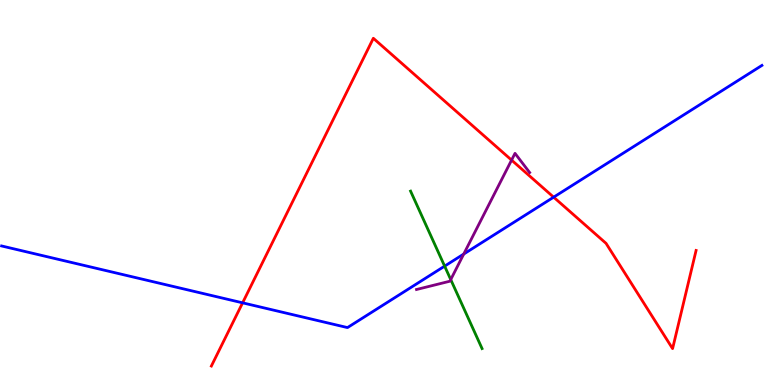[{'lines': ['blue', 'red'], 'intersections': [{'x': 3.13, 'y': 2.13}, {'x': 7.14, 'y': 4.88}]}, {'lines': ['green', 'red'], 'intersections': []}, {'lines': ['purple', 'red'], 'intersections': [{'x': 6.6, 'y': 5.84}]}, {'lines': ['blue', 'green'], 'intersections': [{'x': 5.74, 'y': 3.09}]}, {'lines': ['blue', 'purple'], 'intersections': [{'x': 5.98, 'y': 3.4}]}, {'lines': ['green', 'purple'], 'intersections': [{'x': 5.82, 'y': 2.74}]}]